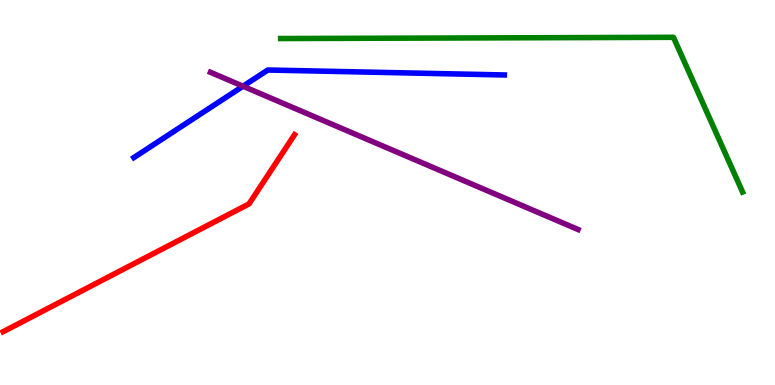[{'lines': ['blue', 'red'], 'intersections': []}, {'lines': ['green', 'red'], 'intersections': []}, {'lines': ['purple', 'red'], 'intersections': []}, {'lines': ['blue', 'green'], 'intersections': []}, {'lines': ['blue', 'purple'], 'intersections': [{'x': 3.14, 'y': 7.76}]}, {'lines': ['green', 'purple'], 'intersections': []}]